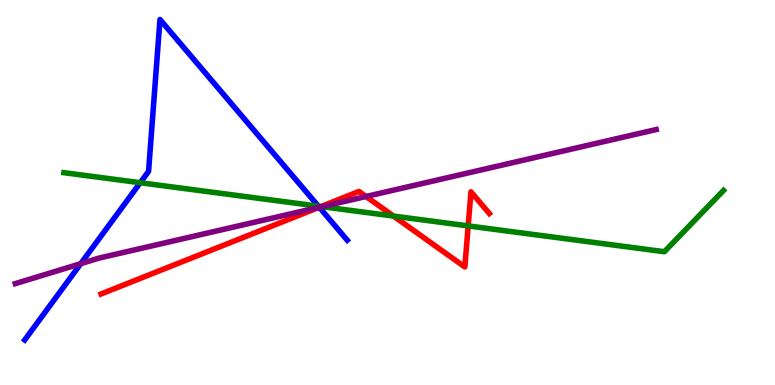[{'lines': ['blue', 'red'], 'intersections': [{'x': 4.12, 'y': 4.62}]}, {'lines': ['green', 'red'], 'intersections': [{'x': 4.14, 'y': 4.64}, {'x': 5.08, 'y': 4.39}, {'x': 6.04, 'y': 4.13}]}, {'lines': ['purple', 'red'], 'intersections': [{'x': 4.12, 'y': 4.61}, {'x': 4.72, 'y': 4.9}]}, {'lines': ['blue', 'green'], 'intersections': [{'x': 1.81, 'y': 5.25}, {'x': 4.11, 'y': 4.64}]}, {'lines': ['blue', 'purple'], 'intersections': [{'x': 1.04, 'y': 3.15}, {'x': 4.12, 'y': 4.62}]}, {'lines': ['green', 'purple'], 'intersections': [{'x': 4.15, 'y': 4.63}]}]